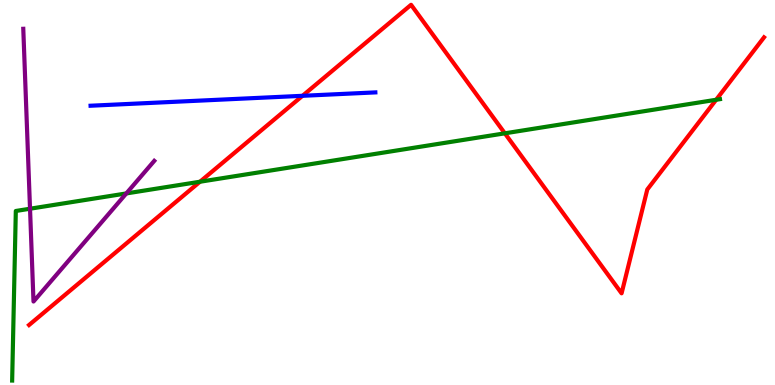[{'lines': ['blue', 'red'], 'intersections': [{'x': 3.9, 'y': 7.51}]}, {'lines': ['green', 'red'], 'intersections': [{'x': 2.58, 'y': 5.28}, {'x': 6.51, 'y': 6.54}, {'x': 9.24, 'y': 7.41}]}, {'lines': ['purple', 'red'], 'intersections': []}, {'lines': ['blue', 'green'], 'intersections': []}, {'lines': ['blue', 'purple'], 'intersections': []}, {'lines': ['green', 'purple'], 'intersections': [{'x': 0.387, 'y': 4.58}, {'x': 1.63, 'y': 4.98}]}]